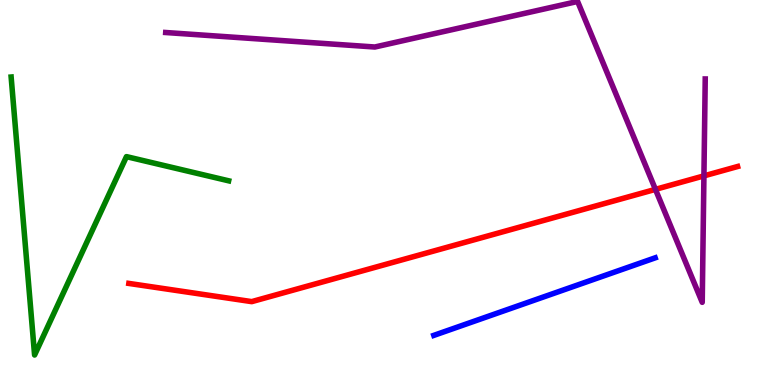[{'lines': ['blue', 'red'], 'intersections': []}, {'lines': ['green', 'red'], 'intersections': []}, {'lines': ['purple', 'red'], 'intersections': [{'x': 8.46, 'y': 5.08}, {'x': 9.08, 'y': 5.43}]}, {'lines': ['blue', 'green'], 'intersections': []}, {'lines': ['blue', 'purple'], 'intersections': []}, {'lines': ['green', 'purple'], 'intersections': []}]